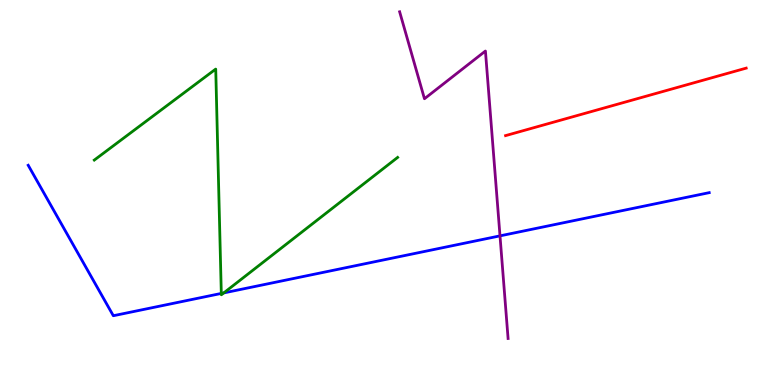[{'lines': ['blue', 'red'], 'intersections': []}, {'lines': ['green', 'red'], 'intersections': []}, {'lines': ['purple', 'red'], 'intersections': []}, {'lines': ['blue', 'green'], 'intersections': [{'x': 2.86, 'y': 2.38}, {'x': 2.89, 'y': 2.39}]}, {'lines': ['blue', 'purple'], 'intersections': [{'x': 6.45, 'y': 3.87}]}, {'lines': ['green', 'purple'], 'intersections': []}]